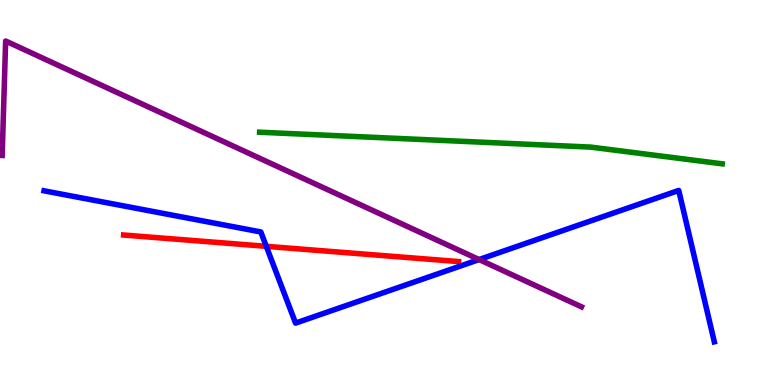[{'lines': ['blue', 'red'], 'intersections': [{'x': 3.44, 'y': 3.6}]}, {'lines': ['green', 'red'], 'intersections': []}, {'lines': ['purple', 'red'], 'intersections': []}, {'lines': ['blue', 'green'], 'intersections': []}, {'lines': ['blue', 'purple'], 'intersections': [{'x': 6.18, 'y': 3.26}]}, {'lines': ['green', 'purple'], 'intersections': []}]